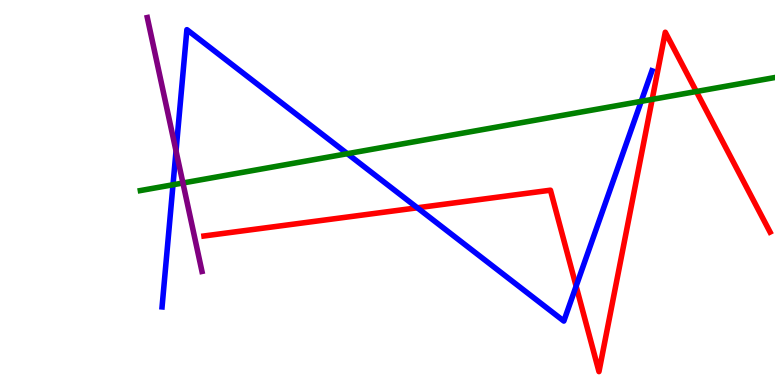[{'lines': ['blue', 'red'], 'intersections': [{'x': 5.38, 'y': 4.6}, {'x': 7.43, 'y': 2.57}]}, {'lines': ['green', 'red'], 'intersections': [{'x': 8.42, 'y': 7.42}, {'x': 8.99, 'y': 7.62}]}, {'lines': ['purple', 'red'], 'intersections': []}, {'lines': ['blue', 'green'], 'intersections': [{'x': 2.23, 'y': 5.2}, {'x': 4.48, 'y': 6.01}, {'x': 8.27, 'y': 7.37}]}, {'lines': ['blue', 'purple'], 'intersections': [{'x': 2.27, 'y': 6.08}]}, {'lines': ['green', 'purple'], 'intersections': [{'x': 2.36, 'y': 5.25}]}]